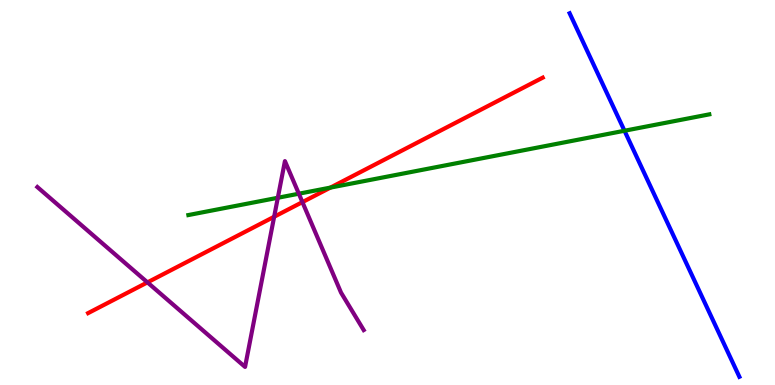[{'lines': ['blue', 'red'], 'intersections': []}, {'lines': ['green', 'red'], 'intersections': [{'x': 4.26, 'y': 5.13}]}, {'lines': ['purple', 'red'], 'intersections': [{'x': 1.9, 'y': 2.67}, {'x': 3.54, 'y': 4.37}, {'x': 3.9, 'y': 4.75}]}, {'lines': ['blue', 'green'], 'intersections': [{'x': 8.06, 'y': 6.6}]}, {'lines': ['blue', 'purple'], 'intersections': []}, {'lines': ['green', 'purple'], 'intersections': [{'x': 3.58, 'y': 4.86}, {'x': 3.86, 'y': 4.97}]}]